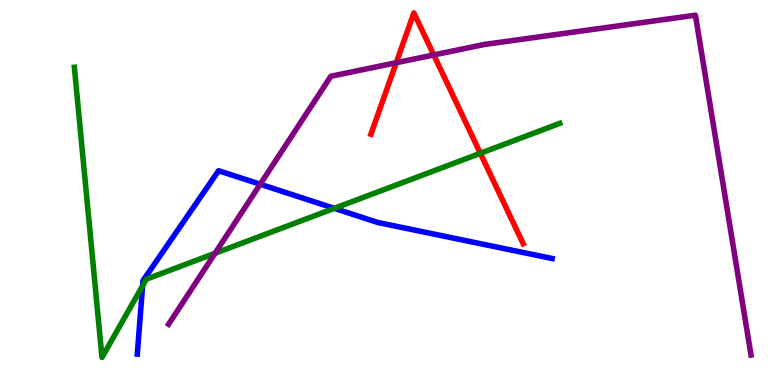[{'lines': ['blue', 'red'], 'intersections': []}, {'lines': ['green', 'red'], 'intersections': [{'x': 6.2, 'y': 6.02}]}, {'lines': ['purple', 'red'], 'intersections': [{'x': 5.11, 'y': 8.37}, {'x': 5.6, 'y': 8.57}]}, {'lines': ['blue', 'green'], 'intersections': [{'x': 1.84, 'y': 2.58}, {'x': 4.31, 'y': 4.59}]}, {'lines': ['blue', 'purple'], 'intersections': [{'x': 3.36, 'y': 5.21}]}, {'lines': ['green', 'purple'], 'intersections': [{'x': 2.77, 'y': 3.42}]}]